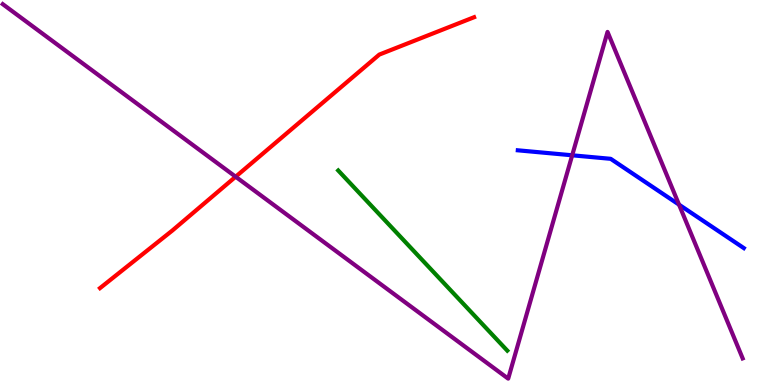[{'lines': ['blue', 'red'], 'intersections': []}, {'lines': ['green', 'red'], 'intersections': []}, {'lines': ['purple', 'red'], 'intersections': [{'x': 3.04, 'y': 5.41}]}, {'lines': ['blue', 'green'], 'intersections': []}, {'lines': ['blue', 'purple'], 'intersections': [{'x': 7.38, 'y': 5.97}, {'x': 8.76, 'y': 4.68}]}, {'lines': ['green', 'purple'], 'intersections': []}]